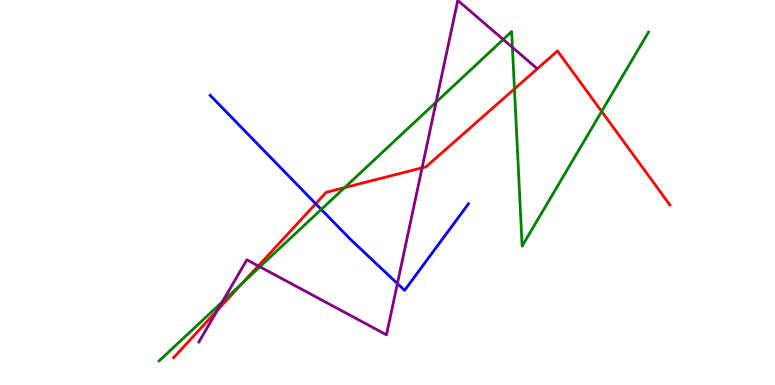[{'lines': ['blue', 'red'], 'intersections': [{'x': 4.07, 'y': 4.71}]}, {'lines': ['green', 'red'], 'intersections': [{'x': 3.13, 'y': 2.65}, {'x': 4.45, 'y': 5.13}, {'x': 6.64, 'y': 7.69}, {'x': 7.76, 'y': 7.1}]}, {'lines': ['purple', 'red'], 'intersections': [{'x': 2.81, 'y': 1.94}, {'x': 3.33, 'y': 3.09}, {'x': 5.45, 'y': 5.64}]}, {'lines': ['blue', 'green'], 'intersections': [{'x': 4.15, 'y': 4.56}]}, {'lines': ['blue', 'purple'], 'intersections': [{'x': 5.13, 'y': 2.64}]}, {'lines': ['green', 'purple'], 'intersections': [{'x': 2.87, 'y': 2.16}, {'x': 3.35, 'y': 3.07}, {'x': 5.63, 'y': 7.35}, {'x': 6.49, 'y': 8.97}, {'x': 6.61, 'y': 8.77}]}]